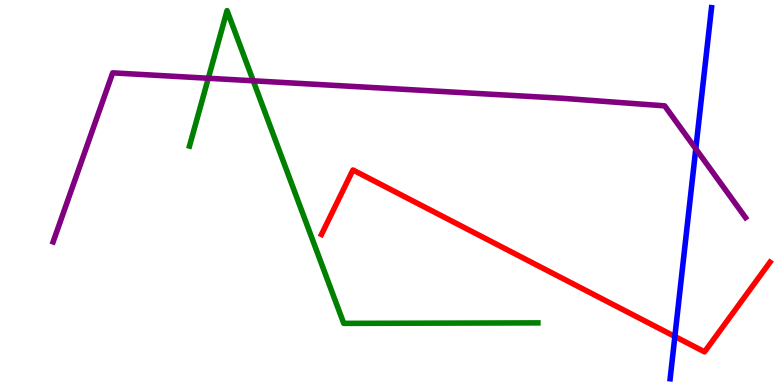[{'lines': ['blue', 'red'], 'intersections': [{'x': 8.71, 'y': 1.26}]}, {'lines': ['green', 'red'], 'intersections': []}, {'lines': ['purple', 'red'], 'intersections': []}, {'lines': ['blue', 'green'], 'intersections': []}, {'lines': ['blue', 'purple'], 'intersections': [{'x': 8.98, 'y': 6.13}]}, {'lines': ['green', 'purple'], 'intersections': [{'x': 2.69, 'y': 7.97}, {'x': 3.27, 'y': 7.9}]}]